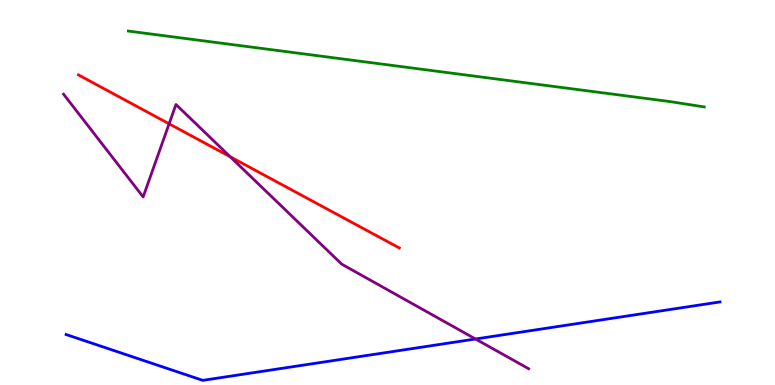[{'lines': ['blue', 'red'], 'intersections': []}, {'lines': ['green', 'red'], 'intersections': []}, {'lines': ['purple', 'red'], 'intersections': [{'x': 2.18, 'y': 6.78}, {'x': 2.97, 'y': 5.93}]}, {'lines': ['blue', 'green'], 'intersections': []}, {'lines': ['blue', 'purple'], 'intersections': [{'x': 6.14, 'y': 1.19}]}, {'lines': ['green', 'purple'], 'intersections': []}]